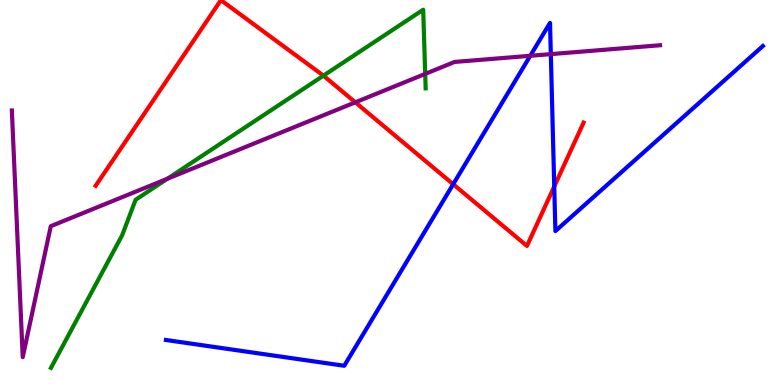[{'lines': ['blue', 'red'], 'intersections': [{'x': 5.85, 'y': 5.21}, {'x': 7.15, 'y': 5.16}]}, {'lines': ['green', 'red'], 'intersections': [{'x': 4.17, 'y': 8.04}]}, {'lines': ['purple', 'red'], 'intersections': [{'x': 4.58, 'y': 7.34}]}, {'lines': ['blue', 'green'], 'intersections': []}, {'lines': ['blue', 'purple'], 'intersections': [{'x': 6.84, 'y': 8.55}, {'x': 7.11, 'y': 8.59}]}, {'lines': ['green', 'purple'], 'intersections': [{'x': 2.16, 'y': 5.36}, {'x': 5.49, 'y': 8.08}]}]